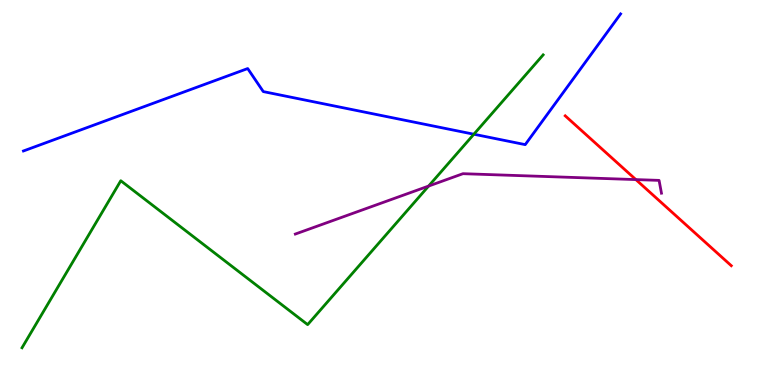[{'lines': ['blue', 'red'], 'intersections': []}, {'lines': ['green', 'red'], 'intersections': []}, {'lines': ['purple', 'red'], 'intersections': [{'x': 8.2, 'y': 5.34}]}, {'lines': ['blue', 'green'], 'intersections': [{'x': 6.11, 'y': 6.51}]}, {'lines': ['blue', 'purple'], 'intersections': []}, {'lines': ['green', 'purple'], 'intersections': [{'x': 5.53, 'y': 5.17}]}]